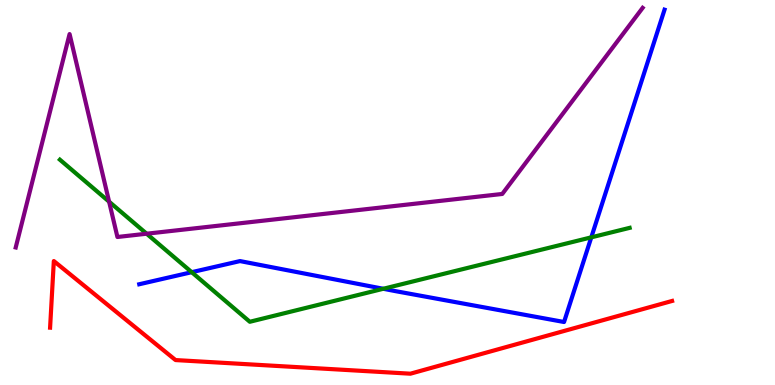[{'lines': ['blue', 'red'], 'intersections': []}, {'lines': ['green', 'red'], 'intersections': []}, {'lines': ['purple', 'red'], 'intersections': []}, {'lines': ['blue', 'green'], 'intersections': [{'x': 2.47, 'y': 2.93}, {'x': 4.95, 'y': 2.5}, {'x': 7.63, 'y': 3.84}]}, {'lines': ['blue', 'purple'], 'intersections': []}, {'lines': ['green', 'purple'], 'intersections': [{'x': 1.41, 'y': 4.76}, {'x': 1.89, 'y': 3.93}]}]